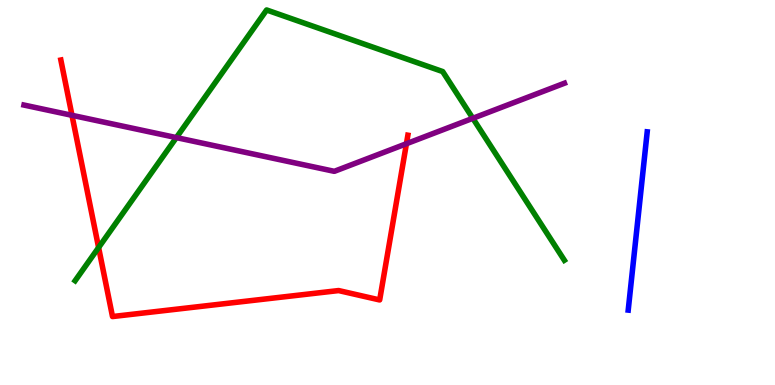[{'lines': ['blue', 'red'], 'intersections': []}, {'lines': ['green', 'red'], 'intersections': [{'x': 1.27, 'y': 3.57}]}, {'lines': ['purple', 'red'], 'intersections': [{'x': 0.929, 'y': 7.0}, {'x': 5.24, 'y': 6.27}]}, {'lines': ['blue', 'green'], 'intersections': []}, {'lines': ['blue', 'purple'], 'intersections': []}, {'lines': ['green', 'purple'], 'intersections': [{'x': 2.28, 'y': 6.43}, {'x': 6.1, 'y': 6.93}]}]